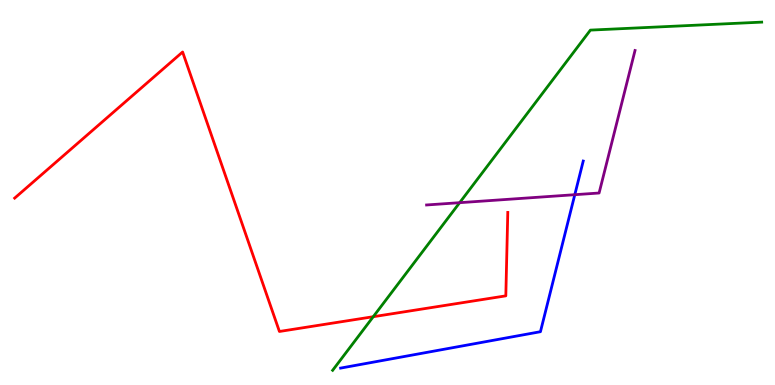[{'lines': ['blue', 'red'], 'intersections': []}, {'lines': ['green', 'red'], 'intersections': [{'x': 4.82, 'y': 1.77}]}, {'lines': ['purple', 'red'], 'intersections': []}, {'lines': ['blue', 'green'], 'intersections': []}, {'lines': ['blue', 'purple'], 'intersections': [{'x': 7.42, 'y': 4.94}]}, {'lines': ['green', 'purple'], 'intersections': [{'x': 5.93, 'y': 4.74}]}]